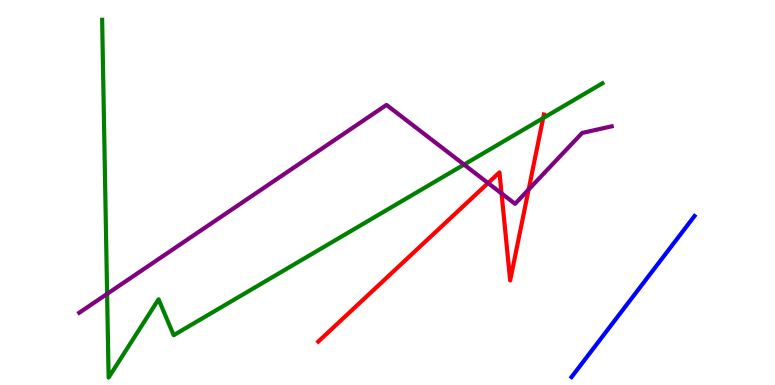[{'lines': ['blue', 'red'], 'intersections': []}, {'lines': ['green', 'red'], 'intersections': [{'x': 7.01, 'y': 6.93}]}, {'lines': ['purple', 'red'], 'intersections': [{'x': 6.3, 'y': 5.25}, {'x': 6.47, 'y': 4.98}, {'x': 6.82, 'y': 5.08}]}, {'lines': ['blue', 'green'], 'intersections': []}, {'lines': ['blue', 'purple'], 'intersections': []}, {'lines': ['green', 'purple'], 'intersections': [{'x': 1.38, 'y': 2.37}, {'x': 5.99, 'y': 5.73}]}]